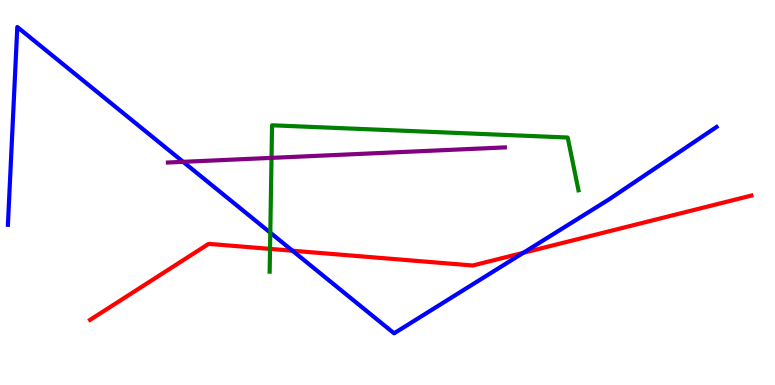[{'lines': ['blue', 'red'], 'intersections': [{'x': 3.77, 'y': 3.49}, {'x': 6.75, 'y': 3.43}]}, {'lines': ['green', 'red'], 'intersections': [{'x': 3.48, 'y': 3.54}]}, {'lines': ['purple', 'red'], 'intersections': []}, {'lines': ['blue', 'green'], 'intersections': [{'x': 3.49, 'y': 3.96}]}, {'lines': ['blue', 'purple'], 'intersections': [{'x': 2.36, 'y': 5.8}]}, {'lines': ['green', 'purple'], 'intersections': [{'x': 3.5, 'y': 5.9}]}]